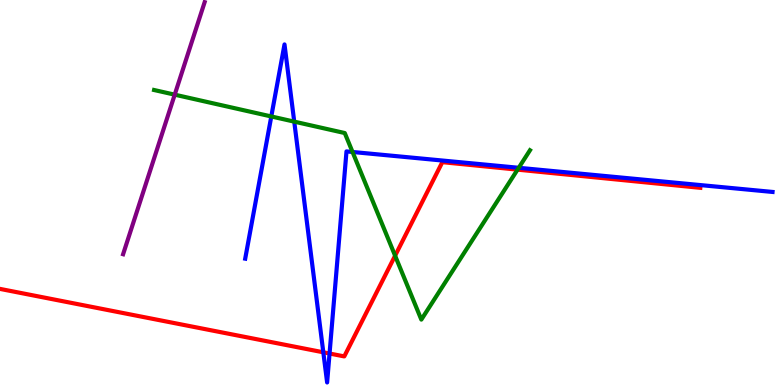[{'lines': ['blue', 'red'], 'intersections': [{'x': 4.17, 'y': 0.849}, {'x': 4.25, 'y': 0.818}]}, {'lines': ['green', 'red'], 'intersections': [{'x': 5.1, 'y': 3.36}, {'x': 6.68, 'y': 5.59}]}, {'lines': ['purple', 'red'], 'intersections': []}, {'lines': ['blue', 'green'], 'intersections': [{'x': 3.5, 'y': 6.98}, {'x': 3.8, 'y': 6.84}, {'x': 4.55, 'y': 6.05}, {'x': 6.69, 'y': 5.64}]}, {'lines': ['blue', 'purple'], 'intersections': []}, {'lines': ['green', 'purple'], 'intersections': [{'x': 2.25, 'y': 7.54}]}]